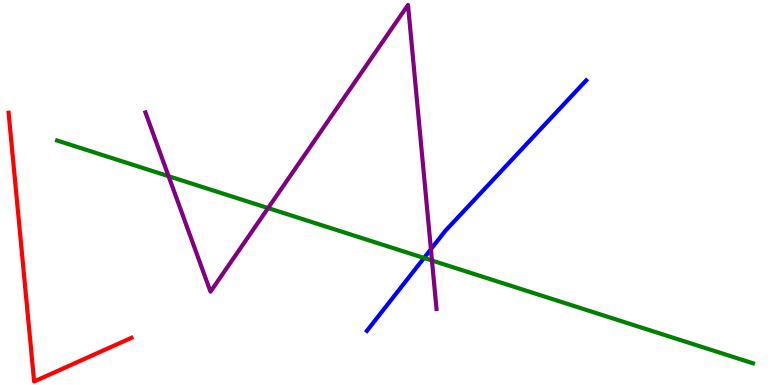[{'lines': ['blue', 'red'], 'intersections': []}, {'lines': ['green', 'red'], 'intersections': []}, {'lines': ['purple', 'red'], 'intersections': []}, {'lines': ['blue', 'green'], 'intersections': [{'x': 5.47, 'y': 3.3}]}, {'lines': ['blue', 'purple'], 'intersections': [{'x': 5.56, 'y': 3.53}]}, {'lines': ['green', 'purple'], 'intersections': [{'x': 2.18, 'y': 5.42}, {'x': 3.46, 'y': 4.6}, {'x': 5.57, 'y': 3.23}]}]